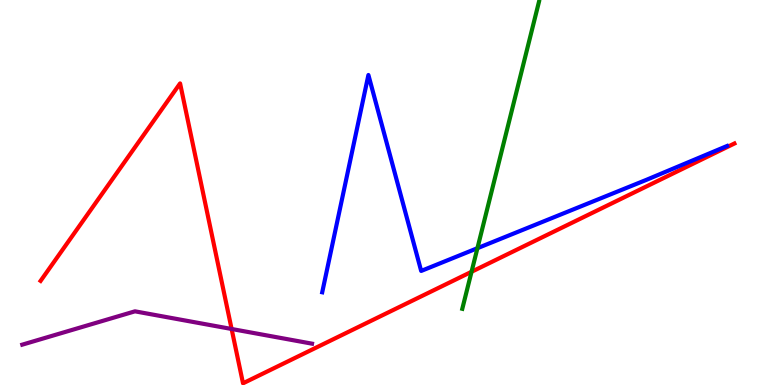[{'lines': ['blue', 'red'], 'intersections': []}, {'lines': ['green', 'red'], 'intersections': [{'x': 6.08, 'y': 2.94}]}, {'lines': ['purple', 'red'], 'intersections': [{'x': 2.99, 'y': 1.45}]}, {'lines': ['blue', 'green'], 'intersections': [{'x': 6.16, 'y': 3.55}]}, {'lines': ['blue', 'purple'], 'intersections': []}, {'lines': ['green', 'purple'], 'intersections': []}]